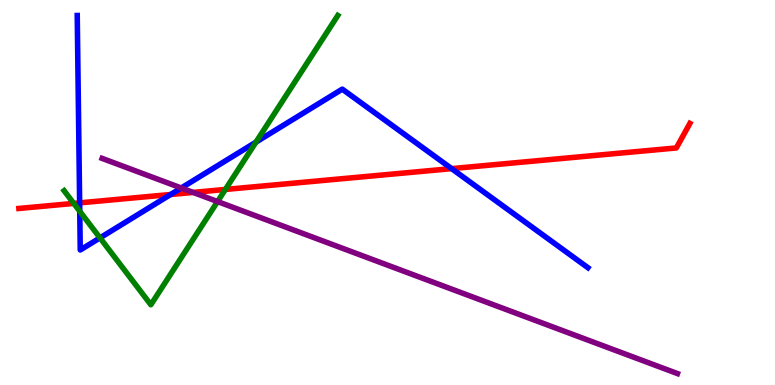[{'lines': ['blue', 'red'], 'intersections': [{'x': 1.03, 'y': 4.73}, {'x': 2.2, 'y': 4.95}, {'x': 5.83, 'y': 5.62}]}, {'lines': ['green', 'red'], 'intersections': [{'x': 0.952, 'y': 4.72}, {'x': 2.91, 'y': 5.08}]}, {'lines': ['purple', 'red'], 'intersections': [{'x': 2.49, 'y': 5.0}]}, {'lines': ['blue', 'green'], 'intersections': [{'x': 1.03, 'y': 4.51}, {'x': 1.29, 'y': 3.82}, {'x': 3.3, 'y': 6.31}]}, {'lines': ['blue', 'purple'], 'intersections': [{'x': 2.34, 'y': 5.12}]}, {'lines': ['green', 'purple'], 'intersections': [{'x': 2.81, 'y': 4.76}]}]